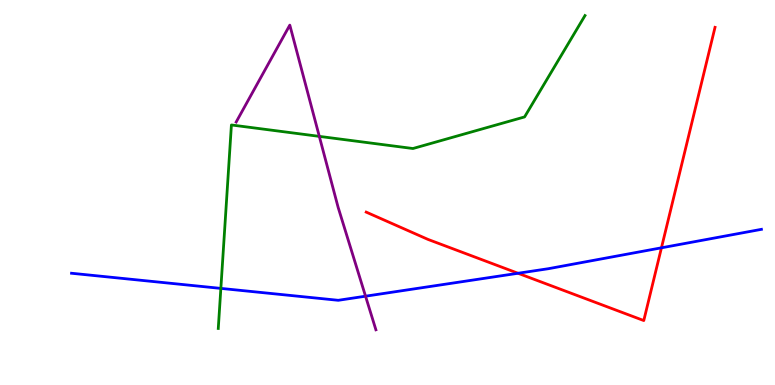[{'lines': ['blue', 'red'], 'intersections': [{'x': 6.68, 'y': 2.9}, {'x': 8.53, 'y': 3.56}]}, {'lines': ['green', 'red'], 'intersections': []}, {'lines': ['purple', 'red'], 'intersections': []}, {'lines': ['blue', 'green'], 'intersections': [{'x': 2.85, 'y': 2.51}]}, {'lines': ['blue', 'purple'], 'intersections': [{'x': 4.72, 'y': 2.31}]}, {'lines': ['green', 'purple'], 'intersections': [{'x': 4.12, 'y': 6.46}]}]